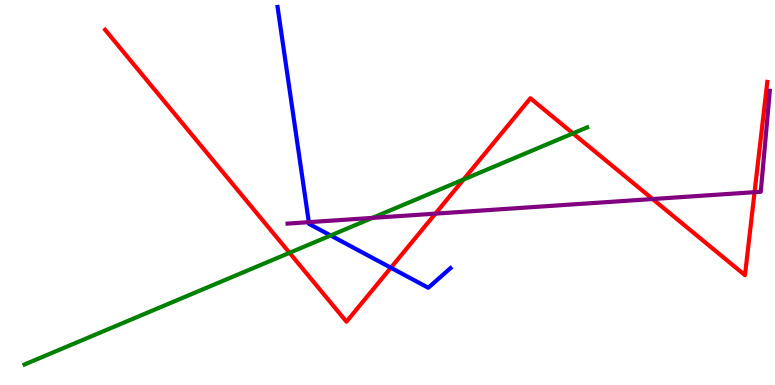[{'lines': ['blue', 'red'], 'intersections': [{'x': 5.04, 'y': 3.05}]}, {'lines': ['green', 'red'], 'intersections': [{'x': 3.74, 'y': 3.43}, {'x': 5.98, 'y': 5.34}, {'x': 7.39, 'y': 6.54}]}, {'lines': ['purple', 'red'], 'intersections': [{'x': 5.62, 'y': 4.45}, {'x': 8.42, 'y': 4.83}, {'x': 9.74, 'y': 5.01}]}, {'lines': ['blue', 'green'], 'intersections': [{'x': 4.27, 'y': 3.88}]}, {'lines': ['blue', 'purple'], 'intersections': [{'x': 3.98, 'y': 4.23}]}, {'lines': ['green', 'purple'], 'intersections': [{'x': 4.81, 'y': 4.34}]}]